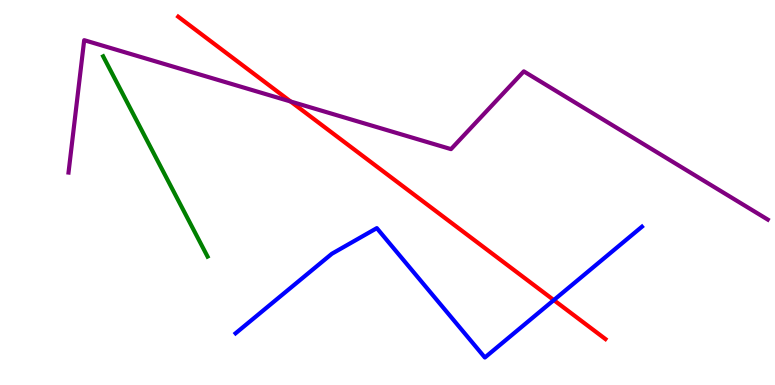[{'lines': ['blue', 'red'], 'intersections': [{'x': 7.15, 'y': 2.21}]}, {'lines': ['green', 'red'], 'intersections': []}, {'lines': ['purple', 'red'], 'intersections': [{'x': 3.75, 'y': 7.36}]}, {'lines': ['blue', 'green'], 'intersections': []}, {'lines': ['blue', 'purple'], 'intersections': []}, {'lines': ['green', 'purple'], 'intersections': []}]